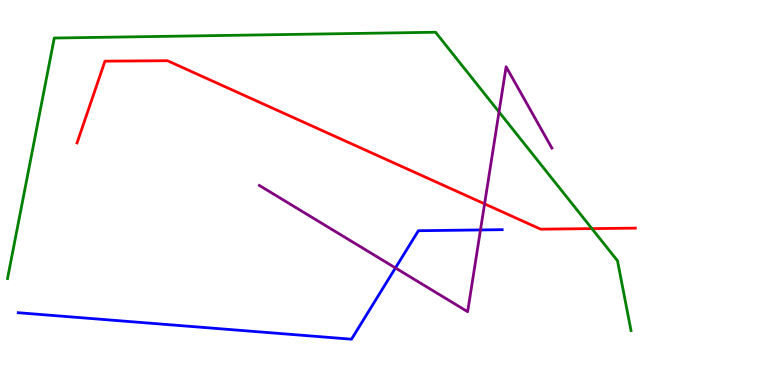[{'lines': ['blue', 'red'], 'intersections': []}, {'lines': ['green', 'red'], 'intersections': [{'x': 7.64, 'y': 4.06}]}, {'lines': ['purple', 'red'], 'intersections': [{'x': 6.25, 'y': 4.71}]}, {'lines': ['blue', 'green'], 'intersections': []}, {'lines': ['blue', 'purple'], 'intersections': [{'x': 5.1, 'y': 3.04}, {'x': 6.2, 'y': 4.03}]}, {'lines': ['green', 'purple'], 'intersections': [{'x': 6.44, 'y': 7.09}]}]